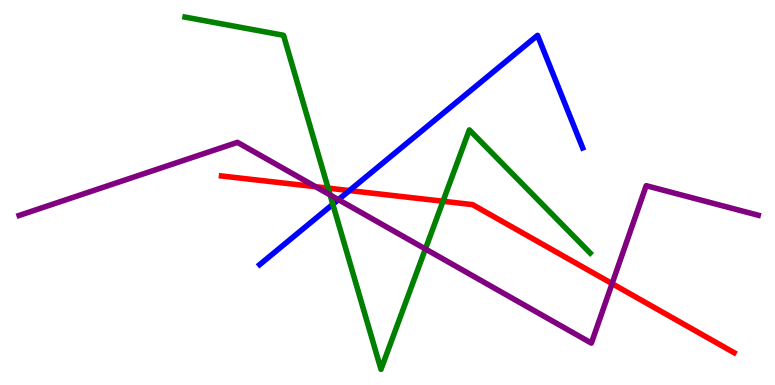[{'lines': ['blue', 'red'], 'intersections': [{'x': 4.51, 'y': 5.05}]}, {'lines': ['green', 'red'], 'intersections': [{'x': 4.23, 'y': 5.11}, {'x': 5.72, 'y': 4.77}]}, {'lines': ['purple', 'red'], 'intersections': [{'x': 4.07, 'y': 5.15}, {'x': 7.9, 'y': 2.63}]}, {'lines': ['blue', 'green'], 'intersections': [{'x': 4.29, 'y': 4.69}]}, {'lines': ['blue', 'purple'], 'intersections': [{'x': 4.37, 'y': 4.81}]}, {'lines': ['green', 'purple'], 'intersections': [{'x': 4.26, 'y': 4.94}, {'x': 5.49, 'y': 3.53}]}]